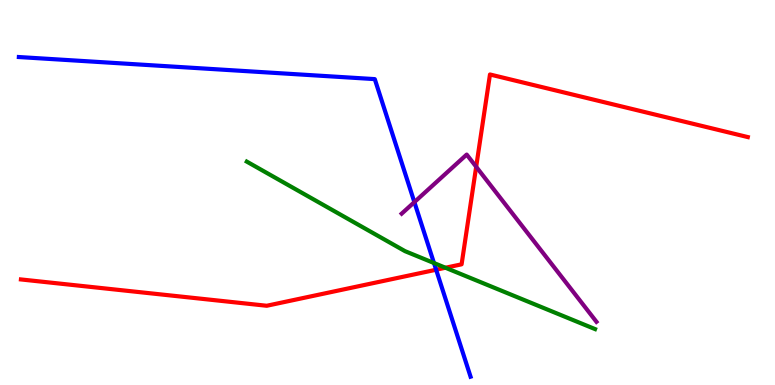[{'lines': ['blue', 'red'], 'intersections': [{'x': 5.63, 'y': 2.99}]}, {'lines': ['green', 'red'], 'intersections': [{'x': 5.75, 'y': 3.05}]}, {'lines': ['purple', 'red'], 'intersections': [{'x': 6.14, 'y': 5.67}]}, {'lines': ['blue', 'green'], 'intersections': [{'x': 5.6, 'y': 3.17}]}, {'lines': ['blue', 'purple'], 'intersections': [{'x': 5.35, 'y': 4.75}]}, {'lines': ['green', 'purple'], 'intersections': []}]